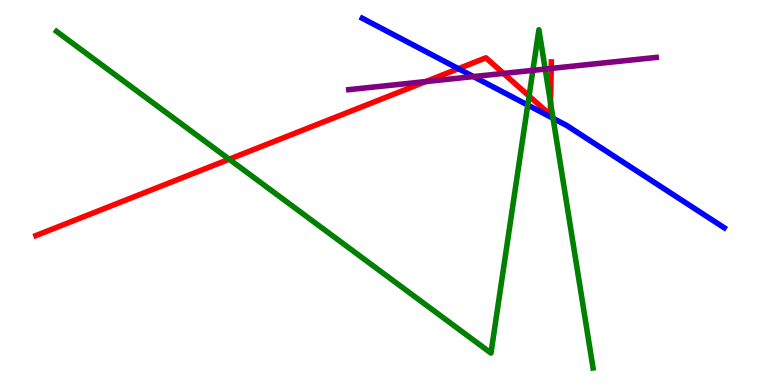[{'lines': ['blue', 'red'], 'intersections': [{'x': 5.91, 'y': 8.22}]}, {'lines': ['green', 'red'], 'intersections': [{'x': 2.96, 'y': 5.86}, {'x': 6.83, 'y': 7.51}, {'x': 7.1, 'y': 7.34}]}, {'lines': ['purple', 'red'], 'intersections': [{'x': 5.49, 'y': 7.88}, {'x': 6.5, 'y': 8.09}, {'x': 7.11, 'y': 8.22}]}, {'lines': ['blue', 'green'], 'intersections': [{'x': 6.81, 'y': 7.27}, {'x': 7.14, 'y': 6.93}]}, {'lines': ['blue', 'purple'], 'intersections': [{'x': 6.11, 'y': 8.01}]}, {'lines': ['green', 'purple'], 'intersections': [{'x': 6.88, 'y': 8.17}, {'x': 7.03, 'y': 8.21}]}]